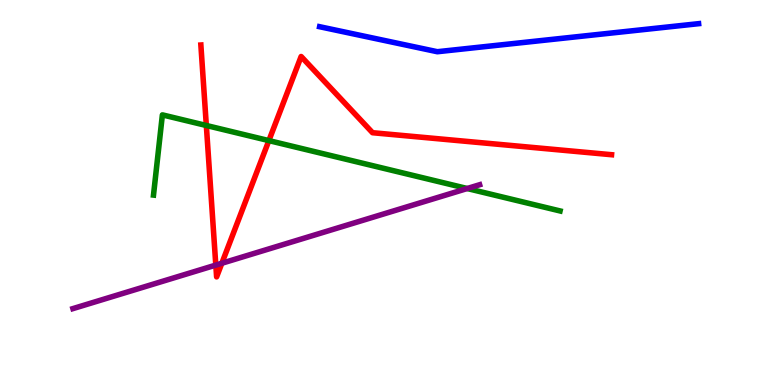[{'lines': ['blue', 'red'], 'intersections': []}, {'lines': ['green', 'red'], 'intersections': [{'x': 2.66, 'y': 6.74}, {'x': 3.47, 'y': 6.35}]}, {'lines': ['purple', 'red'], 'intersections': [{'x': 2.78, 'y': 3.11}, {'x': 2.86, 'y': 3.16}]}, {'lines': ['blue', 'green'], 'intersections': []}, {'lines': ['blue', 'purple'], 'intersections': []}, {'lines': ['green', 'purple'], 'intersections': [{'x': 6.03, 'y': 5.1}]}]